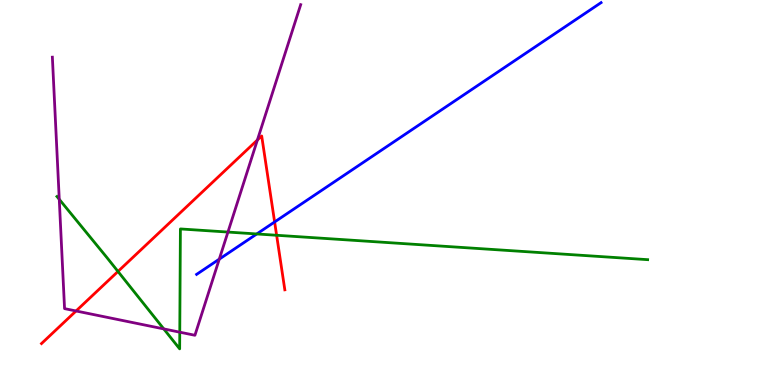[{'lines': ['blue', 'red'], 'intersections': [{'x': 3.54, 'y': 4.23}]}, {'lines': ['green', 'red'], 'intersections': [{'x': 1.52, 'y': 2.95}, {'x': 3.57, 'y': 3.89}]}, {'lines': ['purple', 'red'], 'intersections': [{'x': 0.981, 'y': 1.92}, {'x': 3.32, 'y': 6.36}]}, {'lines': ['blue', 'green'], 'intersections': [{'x': 3.31, 'y': 3.92}]}, {'lines': ['blue', 'purple'], 'intersections': [{'x': 2.83, 'y': 3.27}]}, {'lines': ['green', 'purple'], 'intersections': [{'x': 0.765, 'y': 4.82}, {'x': 2.11, 'y': 1.46}, {'x': 2.32, 'y': 1.37}, {'x': 2.94, 'y': 3.97}]}]